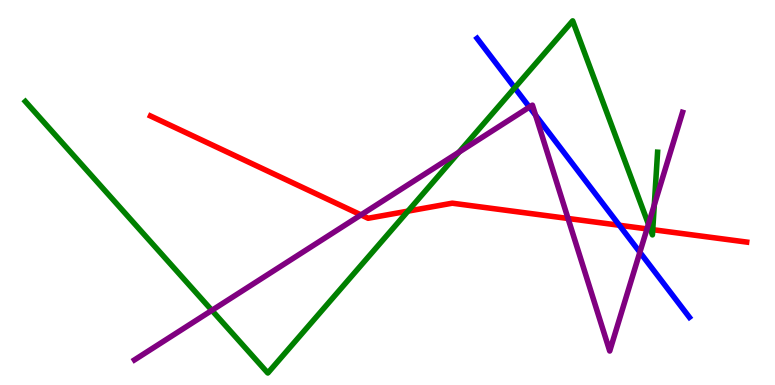[{'lines': ['blue', 'red'], 'intersections': [{'x': 7.99, 'y': 4.15}]}, {'lines': ['green', 'red'], 'intersections': [{'x': 5.26, 'y': 4.52}, {'x': 8.39, 'y': 4.04}, {'x': 8.42, 'y': 4.03}]}, {'lines': ['purple', 'red'], 'intersections': [{'x': 4.66, 'y': 4.42}, {'x': 7.33, 'y': 4.33}, {'x': 8.35, 'y': 4.05}]}, {'lines': ['blue', 'green'], 'intersections': [{'x': 6.64, 'y': 7.72}]}, {'lines': ['blue', 'purple'], 'intersections': [{'x': 6.83, 'y': 7.22}, {'x': 6.91, 'y': 7.01}, {'x': 8.26, 'y': 3.45}]}, {'lines': ['green', 'purple'], 'intersections': [{'x': 2.73, 'y': 1.94}, {'x': 5.92, 'y': 6.05}, {'x': 8.37, 'y': 4.18}, {'x': 8.44, 'y': 4.68}]}]